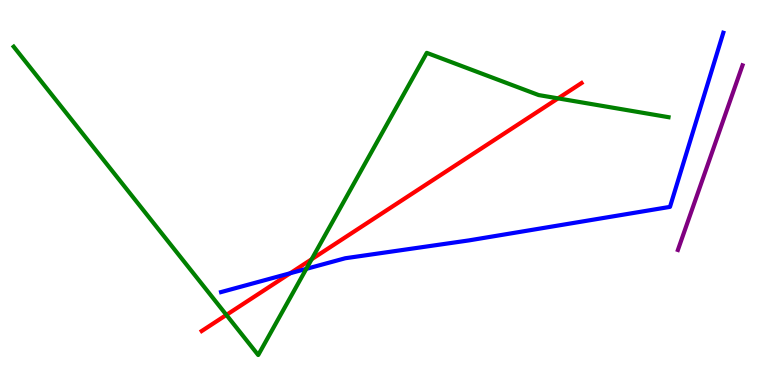[{'lines': ['blue', 'red'], 'intersections': [{'x': 3.74, 'y': 2.9}]}, {'lines': ['green', 'red'], 'intersections': [{'x': 2.92, 'y': 1.82}, {'x': 4.02, 'y': 3.27}, {'x': 7.2, 'y': 7.44}]}, {'lines': ['purple', 'red'], 'intersections': []}, {'lines': ['blue', 'green'], 'intersections': [{'x': 3.95, 'y': 3.02}]}, {'lines': ['blue', 'purple'], 'intersections': []}, {'lines': ['green', 'purple'], 'intersections': []}]